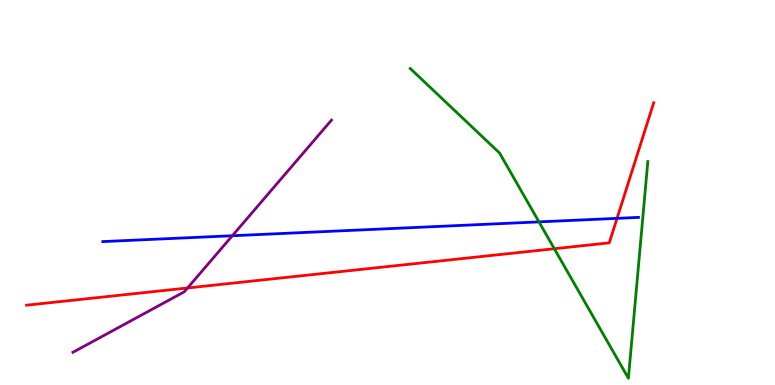[{'lines': ['blue', 'red'], 'intersections': [{'x': 7.96, 'y': 4.33}]}, {'lines': ['green', 'red'], 'intersections': [{'x': 7.15, 'y': 3.54}]}, {'lines': ['purple', 'red'], 'intersections': [{'x': 2.42, 'y': 2.52}]}, {'lines': ['blue', 'green'], 'intersections': [{'x': 6.95, 'y': 4.24}]}, {'lines': ['blue', 'purple'], 'intersections': [{'x': 3.0, 'y': 3.88}]}, {'lines': ['green', 'purple'], 'intersections': []}]